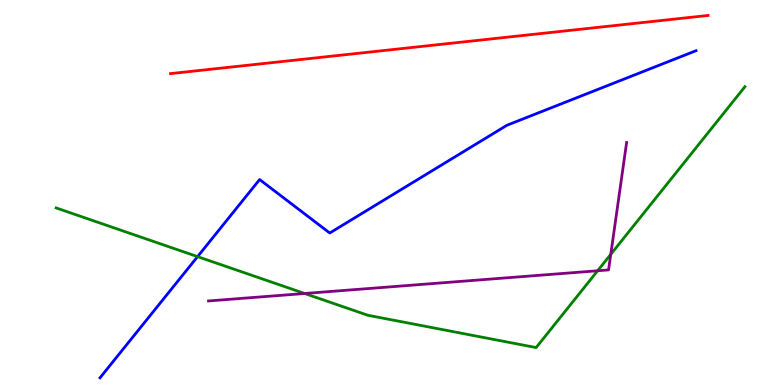[{'lines': ['blue', 'red'], 'intersections': []}, {'lines': ['green', 'red'], 'intersections': []}, {'lines': ['purple', 'red'], 'intersections': []}, {'lines': ['blue', 'green'], 'intersections': [{'x': 2.55, 'y': 3.33}]}, {'lines': ['blue', 'purple'], 'intersections': []}, {'lines': ['green', 'purple'], 'intersections': [{'x': 3.93, 'y': 2.38}, {'x': 7.71, 'y': 2.97}, {'x': 7.88, 'y': 3.39}]}]